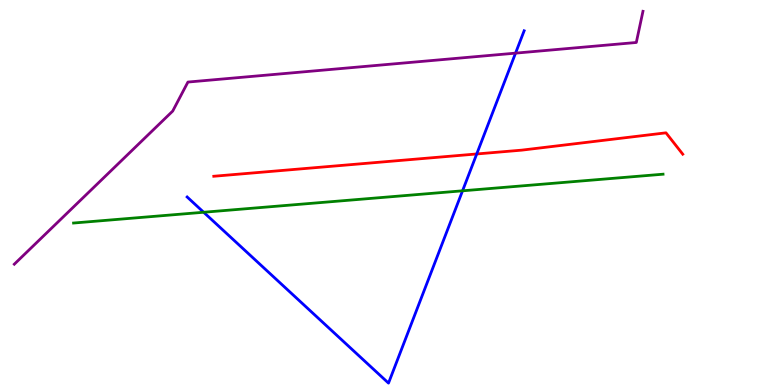[{'lines': ['blue', 'red'], 'intersections': [{'x': 6.15, 'y': 6.0}]}, {'lines': ['green', 'red'], 'intersections': []}, {'lines': ['purple', 'red'], 'intersections': []}, {'lines': ['blue', 'green'], 'intersections': [{'x': 2.63, 'y': 4.49}, {'x': 5.97, 'y': 5.04}]}, {'lines': ['blue', 'purple'], 'intersections': [{'x': 6.65, 'y': 8.62}]}, {'lines': ['green', 'purple'], 'intersections': []}]